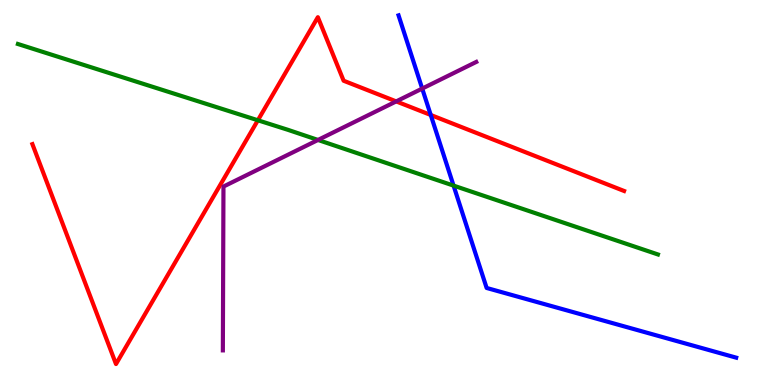[{'lines': ['blue', 'red'], 'intersections': [{'x': 5.56, 'y': 7.01}]}, {'lines': ['green', 'red'], 'intersections': [{'x': 3.33, 'y': 6.88}]}, {'lines': ['purple', 'red'], 'intersections': [{'x': 5.11, 'y': 7.37}]}, {'lines': ['blue', 'green'], 'intersections': [{'x': 5.85, 'y': 5.18}]}, {'lines': ['blue', 'purple'], 'intersections': [{'x': 5.45, 'y': 7.7}]}, {'lines': ['green', 'purple'], 'intersections': [{'x': 4.1, 'y': 6.36}]}]